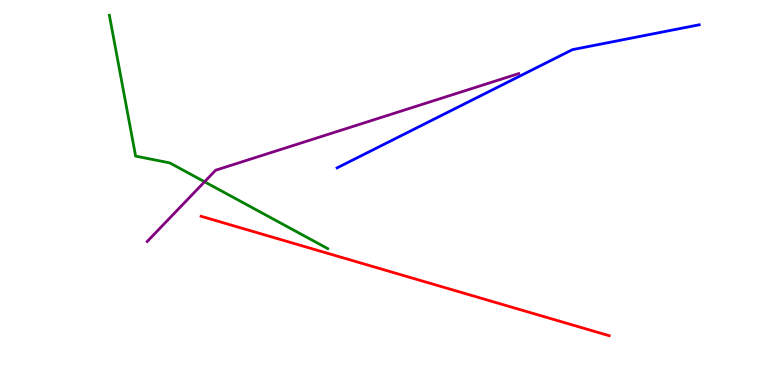[{'lines': ['blue', 'red'], 'intersections': []}, {'lines': ['green', 'red'], 'intersections': []}, {'lines': ['purple', 'red'], 'intersections': []}, {'lines': ['blue', 'green'], 'intersections': []}, {'lines': ['blue', 'purple'], 'intersections': []}, {'lines': ['green', 'purple'], 'intersections': [{'x': 2.64, 'y': 5.28}]}]